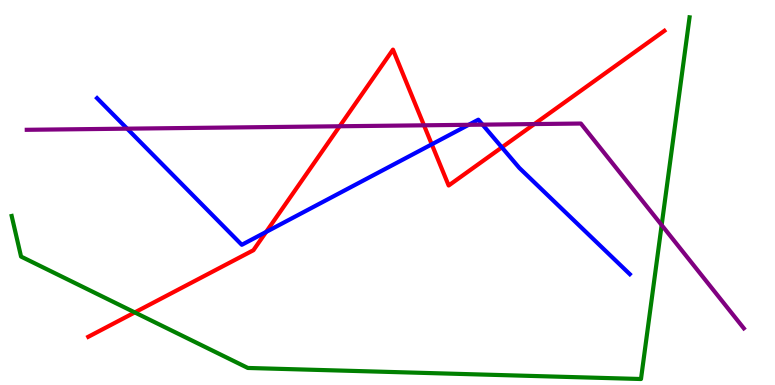[{'lines': ['blue', 'red'], 'intersections': [{'x': 3.43, 'y': 3.98}, {'x': 5.57, 'y': 6.25}, {'x': 6.48, 'y': 6.17}]}, {'lines': ['green', 'red'], 'intersections': [{'x': 1.74, 'y': 1.89}]}, {'lines': ['purple', 'red'], 'intersections': [{'x': 4.38, 'y': 6.72}, {'x': 5.47, 'y': 6.75}, {'x': 6.89, 'y': 6.78}]}, {'lines': ['blue', 'green'], 'intersections': []}, {'lines': ['blue', 'purple'], 'intersections': [{'x': 1.64, 'y': 6.66}, {'x': 6.05, 'y': 6.76}, {'x': 6.23, 'y': 6.76}]}, {'lines': ['green', 'purple'], 'intersections': [{'x': 8.54, 'y': 4.15}]}]